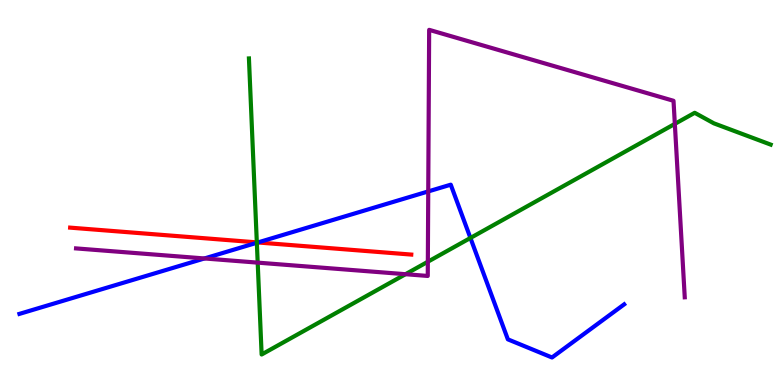[{'lines': ['blue', 'red'], 'intersections': [{'x': 3.33, 'y': 3.7}]}, {'lines': ['green', 'red'], 'intersections': [{'x': 3.31, 'y': 3.7}]}, {'lines': ['purple', 'red'], 'intersections': []}, {'lines': ['blue', 'green'], 'intersections': [{'x': 3.31, 'y': 3.69}, {'x': 6.07, 'y': 3.82}]}, {'lines': ['blue', 'purple'], 'intersections': [{'x': 2.64, 'y': 3.29}, {'x': 5.53, 'y': 5.03}]}, {'lines': ['green', 'purple'], 'intersections': [{'x': 3.33, 'y': 3.18}, {'x': 5.23, 'y': 2.88}, {'x': 5.52, 'y': 3.2}, {'x': 8.71, 'y': 6.78}]}]